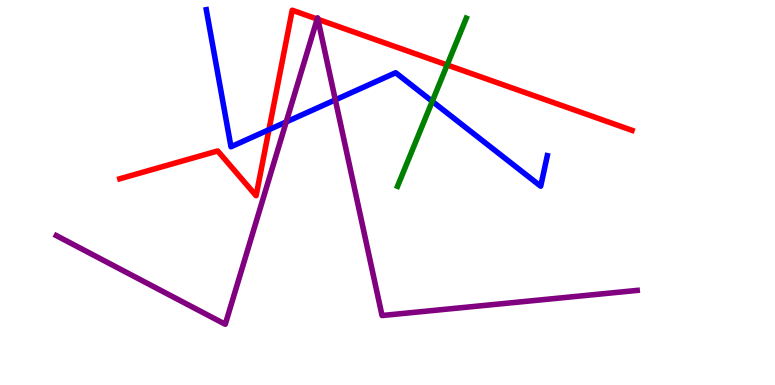[{'lines': ['blue', 'red'], 'intersections': [{'x': 3.47, 'y': 6.63}]}, {'lines': ['green', 'red'], 'intersections': [{'x': 5.77, 'y': 8.31}]}, {'lines': ['purple', 'red'], 'intersections': [{'x': 4.09, 'y': 9.51}, {'x': 4.1, 'y': 9.5}]}, {'lines': ['blue', 'green'], 'intersections': [{'x': 5.58, 'y': 7.37}]}, {'lines': ['blue', 'purple'], 'intersections': [{'x': 3.69, 'y': 6.83}, {'x': 4.33, 'y': 7.41}]}, {'lines': ['green', 'purple'], 'intersections': []}]